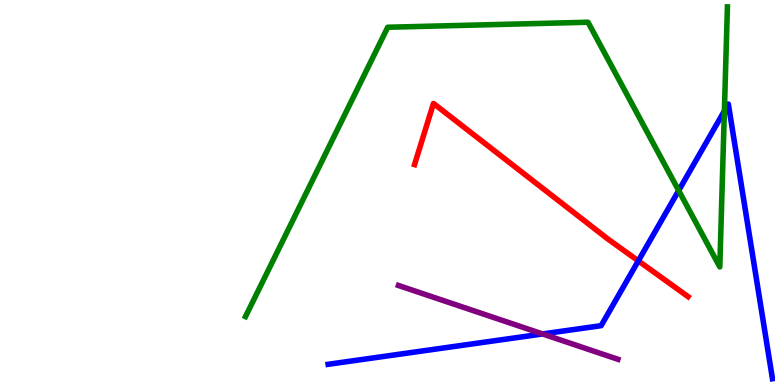[{'lines': ['blue', 'red'], 'intersections': [{'x': 8.24, 'y': 3.22}]}, {'lines': ['green', 'red'], 'intersections': []}, {'lines': ['purple', 'red'], 'intersections': []}, {'lines': ['blue', 'green'], 'intersections': [{'x': 8.76, 'y': 5.05}, {'x': 9.35, 'y': 7.12}]}, {'lines': ['blue', 'purple'], 'intersections': [{'x': 7.0, 'y': 1.33}]}, {'lines': ['green', 'purple'], 'intersections': []}]